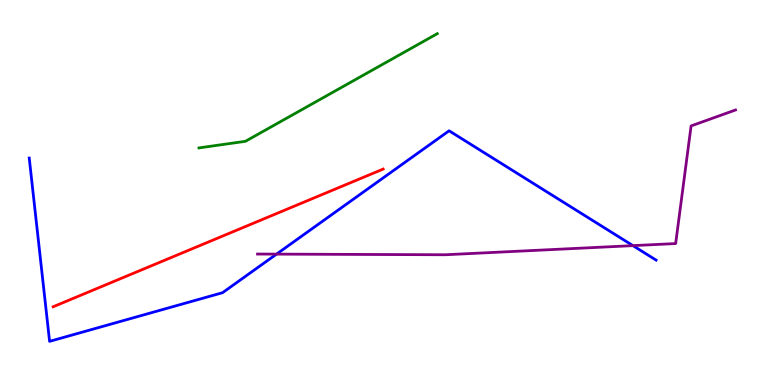[{'lines': ['blue', 'red'], 'intersections': []}, {'lines': ['green', 'red'], 'intersections': []}, {'lines': ['purple', 'red'], 'intersections': []}, {'lines': ['blue', 'green'], 'intersections': []}, {'lines': ['blue', 'purple'], 'intersections': [{'x': 3.57, 'y': 3.4}, {'x': 8.17, 'y': 3.62}]}, {'lines': ['green', 'purple'], 'intersections': []}]